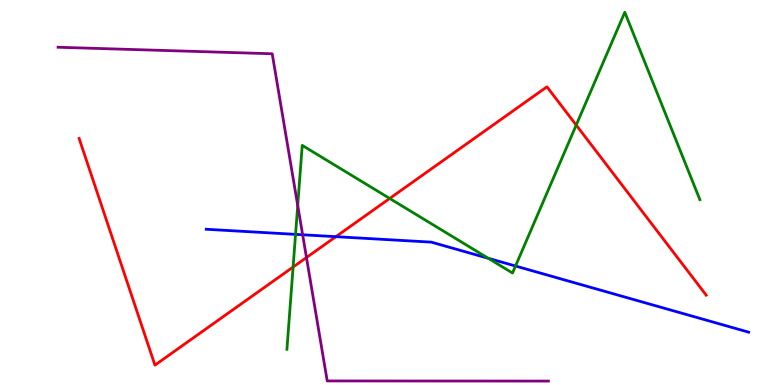[{'lines': ['blue', 'red'], 'intersections': [{'x': 4.33, 'y': 3.85}]}, {'lines': ['green', 'red'], 'intersections': [{'x': 3.78, 'y': 3.06}, {'x': 5.03, 'y': 4.85}, {'x': 7.43, 'y': 6.75}]}, {'lines': ['purple', 'red'], 'intersections': [{'x': 3.95, 'y': 3.31}]}, {'lines': ['blue', 'green'], 'intersections': [{'x': 3.81, 'y': 3.91}, {'x': 6.3, 'y': 3.29}, {'x': 6.65, 'y': 3.09}]}, {'lines': ['blue', 'purple'], 'intersections': [{'x': 3.91, 'y': 3.9}]}, {'lines': ['green', 'purple'], 'intersections': [{'x': 3.84, 'y': 4.66}]}]